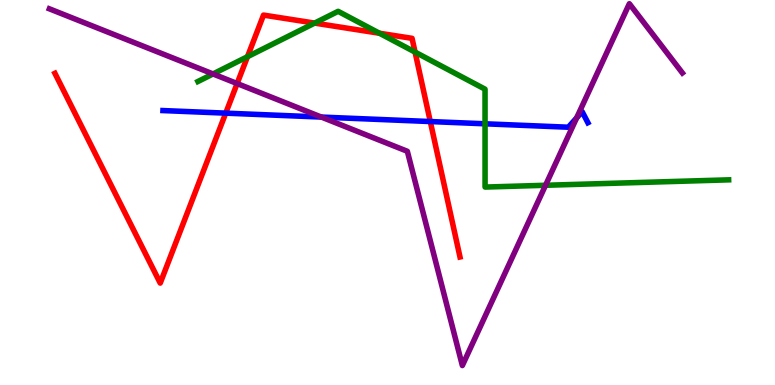[{'lines': ['blue', 'red'], 'intersections': [{'x': 2.91, 'y': 7.06}, {'x': 5.55, 'y': 6.84}]}, {'lines': ['green', 'red'], 'intersections': [{'x': 3.19, 'y': 8.53}, {'x': 4.06, 'y': 9.4}, {'x': 4.9, 'y': 9.14}, {'x': 5.36, 'y': 8.65}]}, {'lines': ['purple', 'red'], 'intersections': [{'x': 3.06, 'y': 7.83}]}, {'lines': ['blue', 'green'], 'intersections': [{'x': 6.26, 'y': 6.78}]}, {'lines': ['blue', 'purple'], 'intersections': [{'x': 4.15, 'y': 6.96}, {'x': 7.44, 'y': 6.94}]}, {'lines': ['green', 'purple'], 'intersections': [{'x': 2.75, 'y': 8.08}, {'x': 7.04, 'y': 5.19}]}]